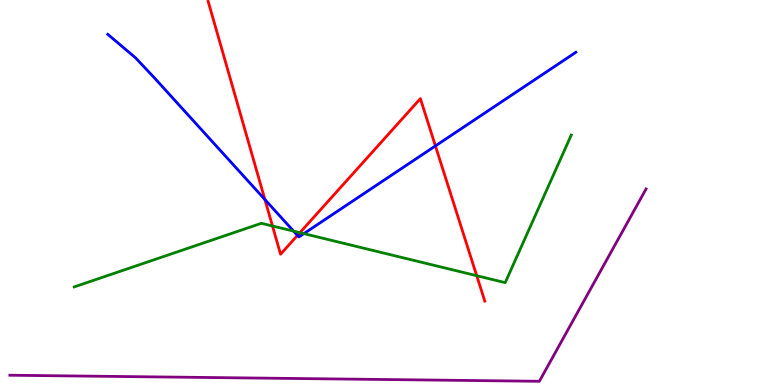[{'lines': ['blue', 'red'], 'intersections': [{'x': 3.42, 'y': 4.82}, {'x': 3.84, 'y': 3.89}, {'x': 5.62, 'y': 6.21}]}, {'lines': ['green', 'red'], 'intersections': [{'x': 3.52, 'y': 4.13}, {'x': 3.87, 'y': 3.96}, {'x': 6.15, 'y': 2.84}]}, {'lines': ['purple', 'red'], 'intersections': []}, {'lines': ['blue', 'green'], 'intersections': [{'x': 3.79, 'y': 4.0}, {'x': 3.92, 'y': 3.93}]}, {'lines': ['blue', 'purple'], 'intersections': []}, {'lines': ['green', 'purple'], 'intersections': []}]